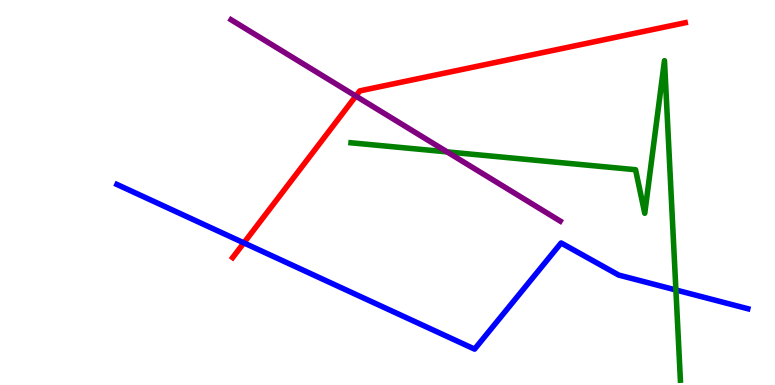[{'lines': ['blue', 'red'], 'intersections': [{'x': 3.15, 'y': 3.69}]}, {'lines': ['green', 'red'], 'intersections': []}, {'lines': ['purple', 'red'], 'intersections': [{'x': 4.59, 'y': 7.5}]}, {'lines': ['blue', 'green'], 'intersections': [{'x': 8.72, 'y': 2.47}]}, {'lines': ['blue', 'purple'], 'intersections': []}, {'lines': ['green', 'purple'], 'intersections': [{'x': 5.77, 'y': 6.06}]}]